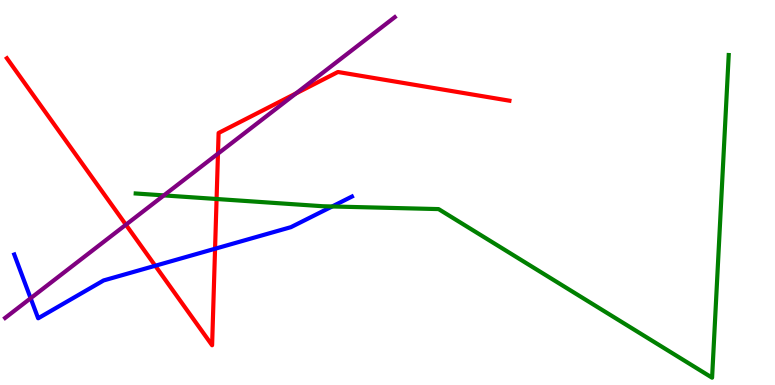[{'lines': ['blue', 'red'], 'intersections': [{'x': 2.0, 'y': 3.1}, {'x': 2.78, 'y': 3.54}]}, {'lines': ['green', 'red'], 'intersections': [{'x': 2.79, 'y': 4.83}]}, {'lines': ['purple', 'red'], 'intersections': [{'x': 1.62, 'y': 4.16}, {'x': 2.81, 'y': 6.01}, {'x': 3.82, 'y': 7.57}]}, {'lines': ['blue', 'green'], 'intersections': [{'x': 4.29, 'y': 4.64}]}, {'lines': ['blue', 'purple'], 'intersections': [{'x': 0.395, 'y': 2.25}]}, {'lines': ['green', 'purple'], 'intersections': [{'x': 2.11, 'y': 4.92}]}]